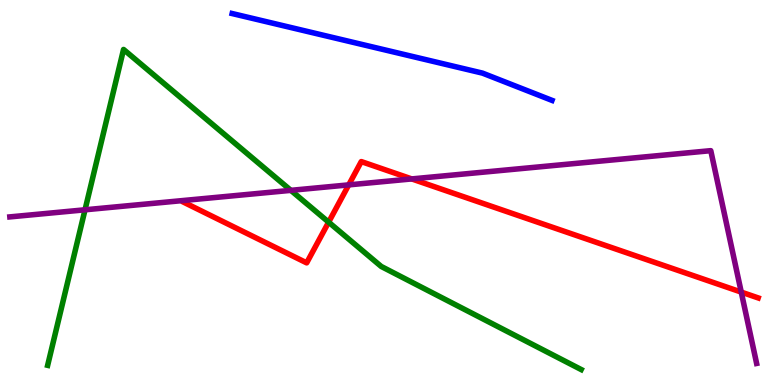[{'lines': ['blue', 'red'], 'intersections': []}, {'lines': ['green', 'red'], 'intersections': [{'x': 4.24, 'y': 4.23}]}, {'lines': ['purple', 'red'], 'intersections': [{'x': 4.5, 'y': 5.2}, {'x': 5.31, 'y': 5.35}, {'x': 9.56, 'y': 2.41}]}, {'lines': ['blue', 'green'], 'intersections': []}, {'lines': ['blue', 'purple'], 'intersections': []}, {'lines': ['green', 'purple'], 'intersections': [{'x': 1.1, 'y': 4.55}, {'x': 3.75, 'y': 5.06}]}]